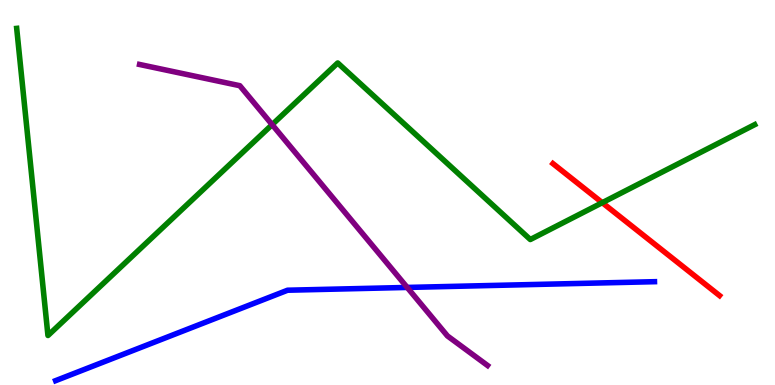[{'lines': ['blue', 'red'], 'intersections': []}, {'lines': ['green', 'red'], 'intersections': [{'x': 7.77, 'y': 4.74}]}, {'lines': ['purple', 'red'], 'intersections': []}, {'lines': ['blue', 'green'], 'intersections': []}, {'lines': ['blue', 'purple'], 'intersections': [{'x': 5.25, 'y': 2.53}]}, {'lines': ['green', 'purple'], 'intersections': [{'x': 3.51, 'y': 6.76}]}]